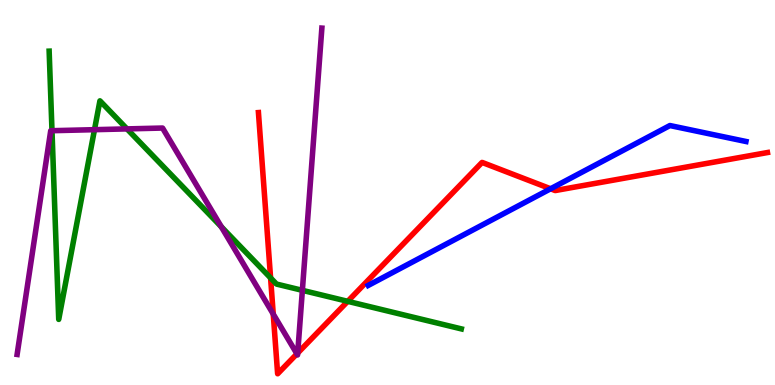[{'lines': ['blue', 'red'], 'intersections': [{'x': 7.1, 'y': 5.1}]}, {'lines': ['green', 'red'], 'intersections': [{'x': 3.49, 'y': 2.78}, {'x': 4.49, 'y': 2.17}]}, {'lines': ['purple', 'red'], 'intersections': [{'x': 3.53, 'y': 1.84}, {'x': 3.83, 'y': 0.809}, {'x': 3.84, 'y': 0.83}]}, {'lines': ['blue', 'green'], 'intersections': []}, {'lines': ['blue', 'purple'], 'intersections': []}, {'lines': ['green', 'purple'], 'intersections': [{'x': 0.671, 'y': 6.61}, {'x': 1.22, 'y': 6.63}, {'x': 1.64, 'y': 6.65}, {'x': 2.86, 'y': 4.11}, {'x': 3.9, 'y': 2.46}]}]